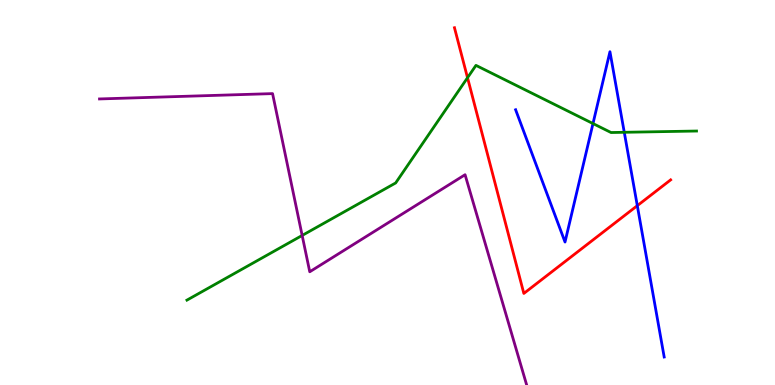[{'lines': ['blue', 'red'], 'intersections': [{'x': 8.22, 'y': 4.66}]}, {'lines': ['green', 'red'], 'intersections': [{'x': 6.03, 'y': 7.98}]}, {'lines': ['purple', 'red'], 'intersections': []}, {'lines': ['blue', 'green'], 'intersections': [{'x': 7.65, 'y': 6.79}, {'x': 8.06, 'y': 6.56}]}, {'lines': ['blue', 'purple'], 'intersections': []}, {'lines': ['green', 'purple'], 'intersections': [{'x': 3.9, 'y': 3.88}]}]